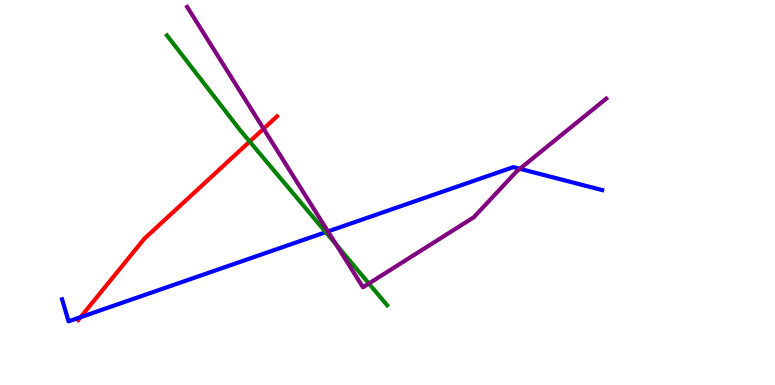[{'lines': ['blue', 'red'], 'intersections': [{'x': 1.04, 'y': 1.76}]}, {'lines': ['green', 'red'], 'intersections': [{'x': 3.22, 'y': 6.32}]}, {'lines': ['purple', 'red'], 'intersections': [{'x': 3.4, 'y': 6.66}]}, {'lines': ['blue', 'green'], 'intersections': [{'x': 4.2, 'y': 3.97}]}, {'lines': ['blue', 'purple'], 'intersections': [{'x': 4.23, 'y': 3.99}, {'x': 6.71, 'y': 5.62}]}, {'lines': ['green', 'purple'], 'intersections': [{'x': 4.34, 'y': 3.65}, {'x': 4.76, 'y': 2.64}]}]